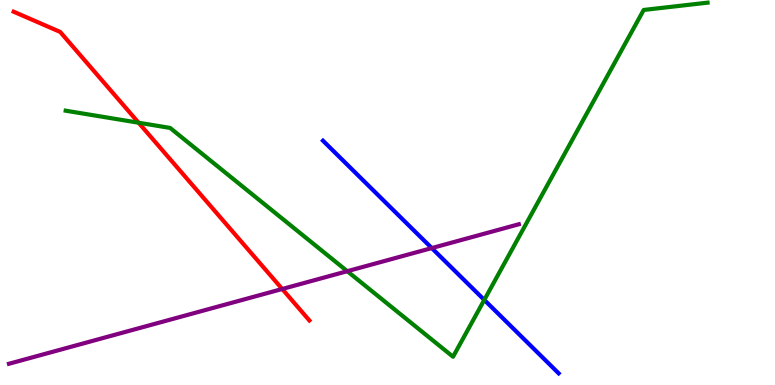[{'lines': ['blue', 'red'], 'intersections': []}, {'lines': ['green', 'red'], 'intersections': [{'x': 1.79, 'y': 6.81}]}, {'lines': ['purple', 'red'], 'intersections': [{'x': 3.64, 'y': 2.49}]}, {'lines': ['blue', 'green'], 'intersections': [{'x': 6.25, 'y': 2.21}]}, {'lines': ['blue', 'purple'], 'intersections': [{'x': 5.57, 'y': 3.56}]}, {'lines': ['green', 'purple'], 'intersections': [{'x': 4.48, 'y': 2.96}]}]